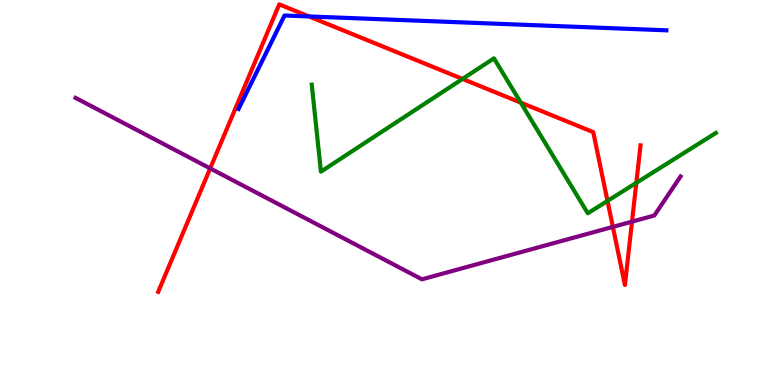[{'lines': ['blue', 'red'], 'intersections': [{'x': 3.99, 'y': 9.57}]}, {'lines': ['green', 'red'], 'intersections': [{'x': 5.97, 'y': 7.95}, {'x': 6.72, 'y': 7.33}, {'x': 7.84, 'y': 4.78}, {'x': 8.21, 'y': 5.25}]}, {'lines': ['purple', 'red'], 'intersections': [{'x': 2.71, 'y': 5.63}, {'x': 7.91, 'y': 4.11}, {'x': 8.15, 'y': 4.24}]}, {'lines': ['blue', 'green'], 'intersections': []}, {'lines': ['blue', 'purple'], 'intersections': []}, {'lines': ['green', 'purple'], 'intersections': []}]